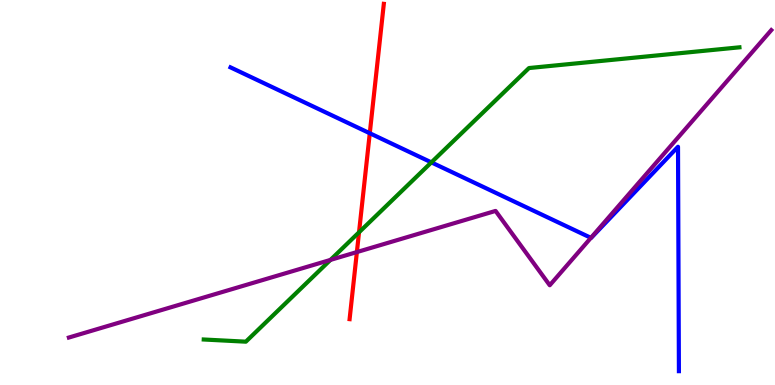[{'lines': ['blue', 'red'], 'intersections': [{'x': 4.77, 'y': 6.54}]}, {'lines': ['green', 'red'], 'intersections': [{'x': 4.63, 'y': 3.97}]}, {'lines': ['purple', 'red'], 'intersections': [{'x': 4.6, 'y': 3.45}]}, {'lines': ['blue', 'green'], 'intersections': [{'x': 5.57, 'y': 5.78}]}, {'lines': ['blue', 'purple'], 'intersections': [{'x': 7.62, 'y': 3.82}]}, {'lines': ['green', 'purple'], 'intersections': [{'x': 4.26, 'y': 3.25}]}]